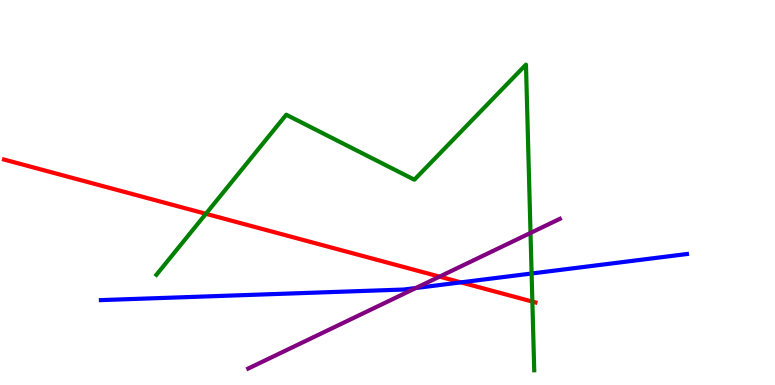[{'lines': ['blue', 'red'], 'intersections': [{'x': 5.95, 'y': 2.67}]}, {'lines': ['green', 'red'], 'intersections': [{'x': 2.66, 'y': 4.45}, {'x': 6.87, 'y': 2.17}]}, {'lines': ['purple', 'red'], 'intersections': [{'x': 5.67, 'y': 2.81}]}, {'lines': ['blue', 'green'], 'intersections': [{'x': 6.86, 'y': 2.9}]}, {'lines': ['blue', 'purple'], 'intersections': [{'x': 5.37, 'y': 2.52}]}, {'lines': ['green', 'purple'], 'intersections': [{'x': 6.85, 'y': 3.95}]}]